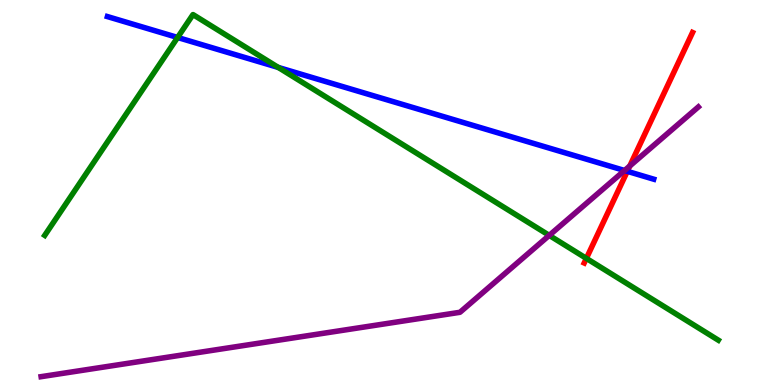[{'lines': ['blue', 'red'], 'intersections': [{'x': 8.09, 'y': 5.55}]}, {'lines': ['green', 'red'], 'intersections': [{'x': 7.57, 'y': 3.29}]}, {'lines': ['purple', 'red'], 'intersections': [{'x': 8.13, 'y': 5.69}]}, {'lines': ['blue', 'green'], 'intersections': [{'x': 2.29, 'y': 9.03}, {'x': 3.59, 'y': 8.25}]}, {'lines': ['blue', 'purple'], 'intersections': [{'x': 8.06, 'y': 5.57}]}, {'lines': ['green', 'purple'], 'intersections': [{'x': 7.09, 'y': 3.89}]}]